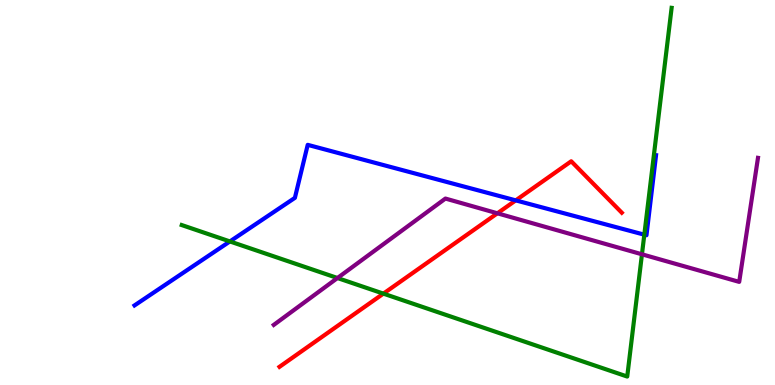[{'lines': ['blue', 'red'], 'intersections': [{'x': 6.65, 'y': 4.8}]}, {'lines': ['green', 'red'], 'intersections': [{'x': 4.95, 'y': 2.37}]}, {'lines': ['purple', 'red'], 'intersections': [{'x': 6.42, 'y': 4.46}]}, {'lines': ['blue', 'green'], 'intersections': [{'x': 2.97, 'y': 3.73}, {'x': 8.31, 'y': 3.9}]}, {'lines': ['blue', 'purple'], 'intersections': []}, {'lines': ['green', 'purple'], 'intersections': [{'x': 4.35, 'y': 2.78}, {'x': 8.28, 'y': 3.39}]}]